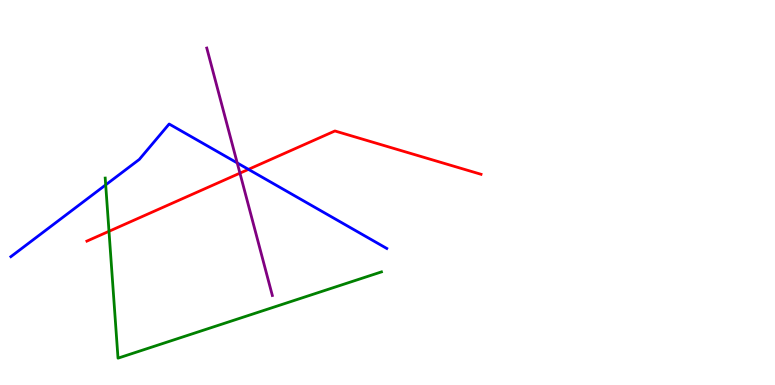[{'lines': ['blue', 'red'], 'intersections': [{'x': 3.21, 'y': 5.6}]}, {'lines': ['green', 'red'], 'intersections': [{'x': 1.41, 'y': 3.99}]}, {'lines': ['purple', 'red'], 'intersections': [{'x': 3.1, 'y': 5.5}]}, {'lines': ['blue', 'green'], 'intersections': [{'x': 1.36, 'y': 5.2}]}, {'lines': ['blue', 'purple'], 'intersections': [{'x': 3.06, 'y': 5.77}]}, {'lines': ['green', 'purple'], 'intersections': []}]